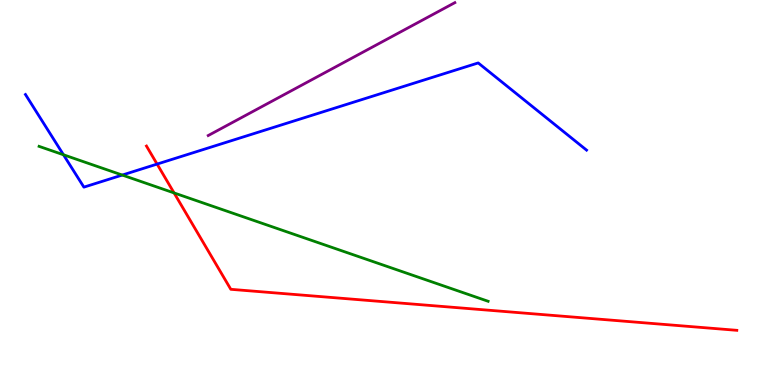[{'lines': ['blue', 'red'], 'intersections': [{'x': 2.03, 'y': 5.74}]}, {'lines': ['green', 'red'], 'intersections': [{'x': 2.25, 'y': 4.99}]}, {'lines': ['purple', 'red'], 'intersections': []}, {'lines': ['blue', 'green'], 'intersections': [{'x': 0.819, 'y': 5.98}, {'x': 1.58, 'y': 5.45}]}, {'lines': ['blue', 'purple'], 'intersections': []}, {'lines': ['green', 'purple'], 'intersections': []}]